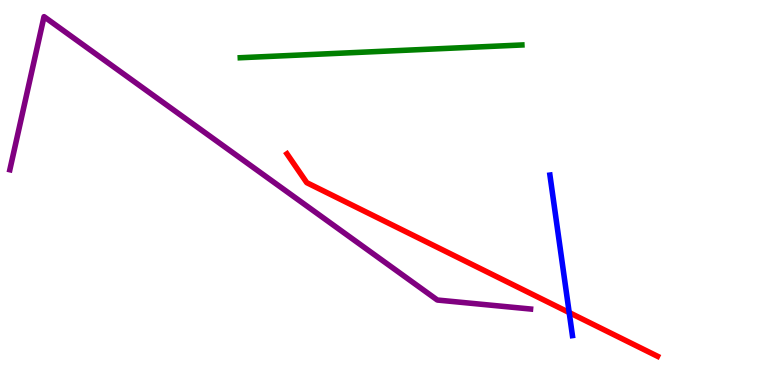[{'lines': ['blue', 'red'], 'intersections': [{'x': 7.34, 'y': 1.88}]}, {'lines': ['green', 'red'], 'intersections': []}, {'lines': ['purple', 'red'], 'intersections': []}, {'lines': ['blue', 'green'], 'intersections': []}, {'lines': ['blue', 'purple'], 'intersections': []}, {'lines': ['green', 'purple'], 'intersections': []}]